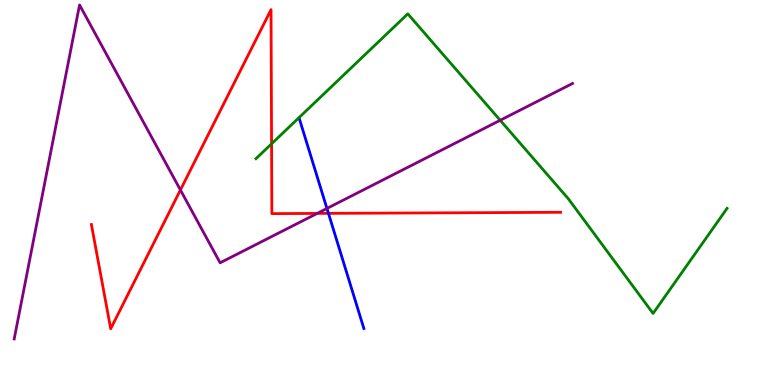[{'lines': ['blue', 'red'], 'intersections': [{'x': 4.24, 'y': 4.46}]}, {'lines': ['green', 'red'], 'intersections': [{'x': 3.5, 'y': 6.27}]}, {'lines': ['purple', 'red'], 'intersections': [{'x': 2.33, 'y': 5.07}, {'x': 4.09, 'y': 4.46}]}, {'lines': ['blue', 'green'], 'intersections': []}, {'lines': ['blue', 'purple'], 'intersections': [{'x': 4.22, 'y': 4.59}]}, {'lines': ['green', 'purple'], 'intersections': [{'x': 6.45, 'y': 6.88}]}]